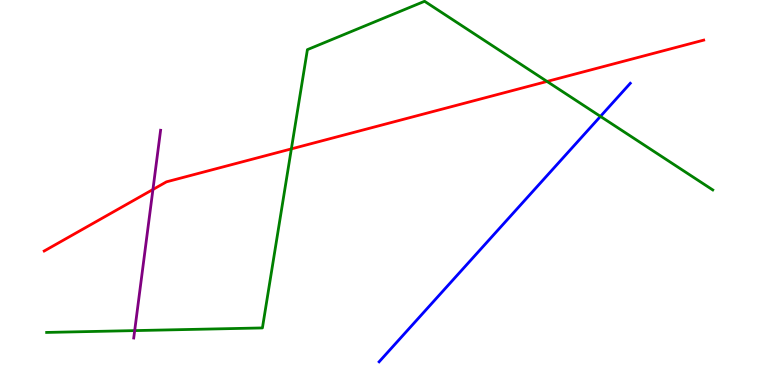[{'lines': ['blue', 'red'], 'intersections': []}, {'lines': ['green', 'red'], 'intersections': [{'x': 3.76, 'y': 6.13}, {'x': 7.06, 'y': 7.88}]}, {'lines': ['purple', 'red'], 'intersections': [{'x': 1.97, 'y': 5.08}]}, {'lines': ['blue', 'green'], 'intersections': [{'x': 7.75, 'y': 6.98}]}, {'lines': ['blue', 'purple'], 'intersections': []}, {'lines': ['green', 'purple'], 'intersections': [{'x': 1.74, 'y': 1.41}]}]